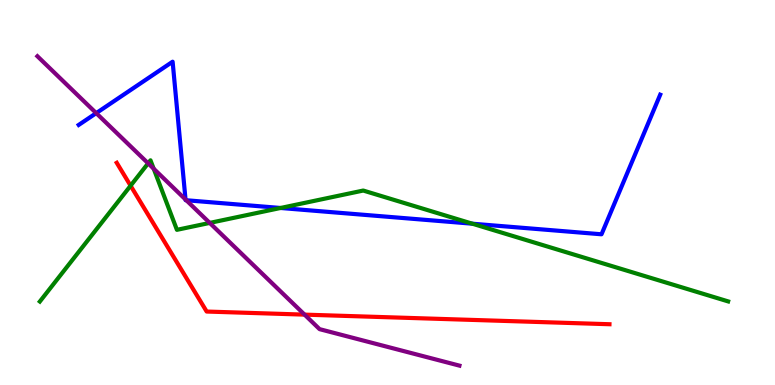[{'lines': ['blue', 'red'], 'intersections': []}, {'lines': ['green', 'red'], 'intersections': [{'x': 1.69, 'y': 5.18}]}, {'lines': ['purple', 'red'], 'intersections': [{'x': 3.93, 'y': 1.83}]}, {'lines': ['blue', 'green'], 'intersections': [{'x': 3.62, 'y': 4.6}, {'x': 6.1, 'y': 4.19}]}, {'lines': ['blue', 'purple'], 'intersections': [{'x': 1.24, 'y': 7.06}, {'x': 2.39, 'y': 4.82}, {'x': 2.4, 'y': 4.8}]}, {'lines': ['green', 'purple'], 'intersections': [{'x': 1.91, 'y': 5.76}, {'x': 1.98, 'y': 5.62}, {'x': 2.71, 'y': 4.21}]}]